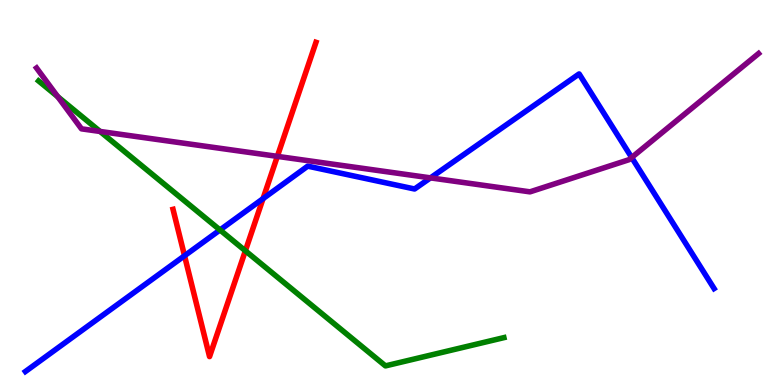[{'lines': ['blue', 'red'], 'intersections': [{'x': 2.38, 'y': 3.36}, {'x': 3.39, 'y': 4.84}]}, {'lines': ['green', 'red'], 'intersections': [{'x': 3.17, 'y': 3.49}]}, {'lines': ['purple', 'red'], 'intersections': [{'x': 3.58, 'y': 5.94}]}, {'lines': ['blue', 'green'], 'intersections': [{'x': 2.84, 'y': 4.03}]}, {'lines': ['blue', 'purple'], 'intersections': [{'x': 5.55, 'y': 5.38}, {'x': 8.15, 'y': 5.91}]}, {'lines': ['green', 'purple'], 'intersections': [{'x': 0.745, 'y': 7.49}, {'x': 1.29, 'y': 6.59}]}]